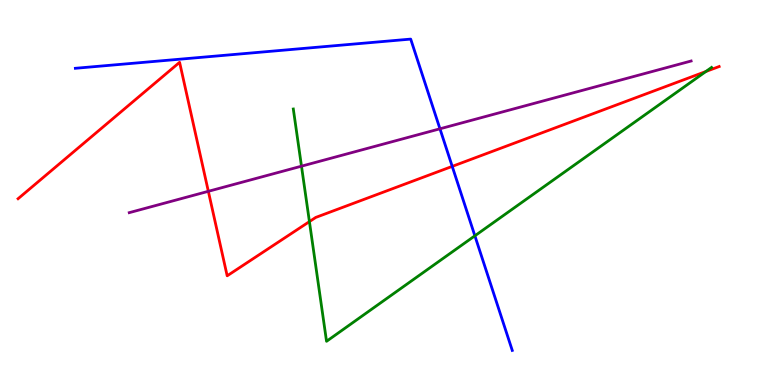[{'lines': ['blue', 'red'], 'intersections': [{'x': 5.84, 'y': 5.68}]}, {'lines': ['green', 'red'], 'intersections': [{'x': 3.99, 'y': 4.24}, {'x': 9.11, 'y': 8.14}]}, {'lines': ['purple', 'red'], 'intersections': [{'x': 2.69, 'y': 5.03}]}, {'lines': ['blue', 'green'], 'intersections': [{'x': 6.13, 'y': 3.88}]}, {'lines': ['blue', 'purple'], 'intersections': [{'x': 5.68, 'y': 6.65}]}, {'lines': ['green', 'purple'], 'intersections': [{'x': 3.89, 'y': 5.68}]}]